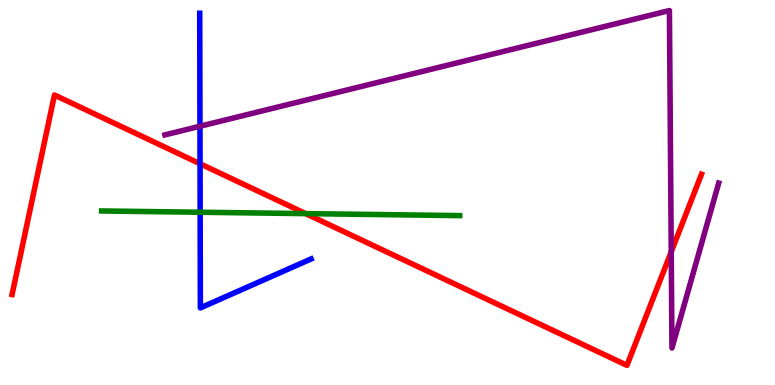[{'lines': ['blue', 'red'], 'intersections': [{'x': 2.58, 'y': 5.75}]}, {'lines': ['green', 'red'], 'intersections': [{'x': 3.94, 'y': 4.45}]}, {'lines': ['purple', 'red'], 'intersections': [{'x': 8.66, 'y': 3.46}]}, {'lines': ['blue', 'green'], 'intersections': [{'x': 2.58, 'y': 4.49}]}, {'lines': ['blue', 'purple'], 'intersections': [{'x': 2.58, 'y': 6.72}]}, {'lines': ['green', 'purple'], 'intersections': []}]